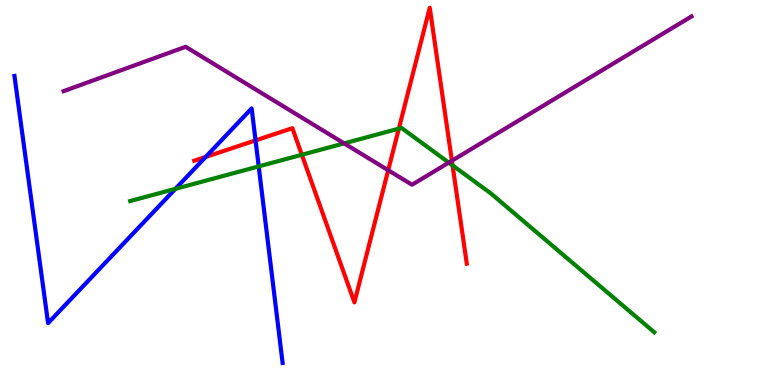[{'lines': ['blue', 'red'], 'intersections': [{'x': 2.65, 'y': 5.92}, {'x': 3.3, 'y': 6.35}]}, {'lines': ['green', 'red'], 'intersections': [{'x': 3.89, 'y': 5.98}, {'x': 5.15, 'y': 6.66}, {'x': 5.84, 'y': 5.7}]}, {'lines': ['purple', 'red'], 'intersections': [{'x': 5.01, 'y': 5.58}, {'x': 5.83, 'y': 5.83}]}, {'lines': ['blue', 'green'], 'intersections': [{'x': 2.26, 'y': 5.09}, {'x': 3.34, 'y': 5.68}]}, {'lines': ['blue', 'purple'], 'intersections': []}, {'lines': ['green', 'purple'], 'intersections': [{'x': 4.44, 'y': 6.28}, {'x': 5.79, 'y': 5.78}]}]